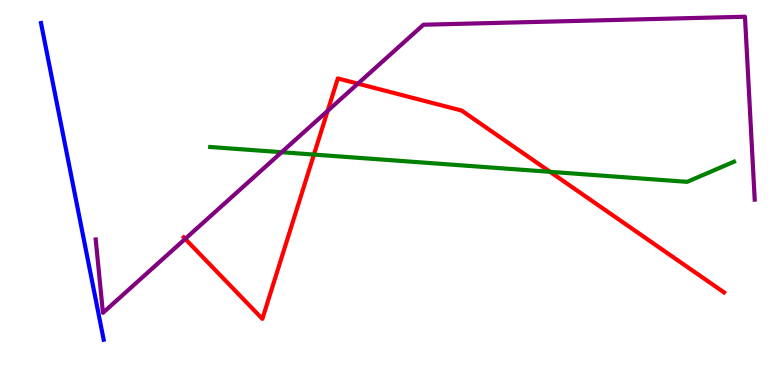[{'lines': ['blue', 'red'], 'intersections': []}, {'lines': ['green', 'red'], 'intersections': [{'x': 4.05, 'y': 5.99}, {'x': 7.1, 'y': 5.54}]}, {'lines': ['purple', 'red'], 'intersections': [{'x': 2.39, 'y': 3.8}, {'x': 4.23, 'y': 7.12}, {'x': 4.62, 'y': 7.83}]}, {'lines': ['blue', 'green'], 'intersections': []}, {'lines': ['blue', 'purple'], 'intersections': []}, {'lines': ['green', 'purple'], 'intersections': [{'x': 3.63, 'y': 6.05}]}]